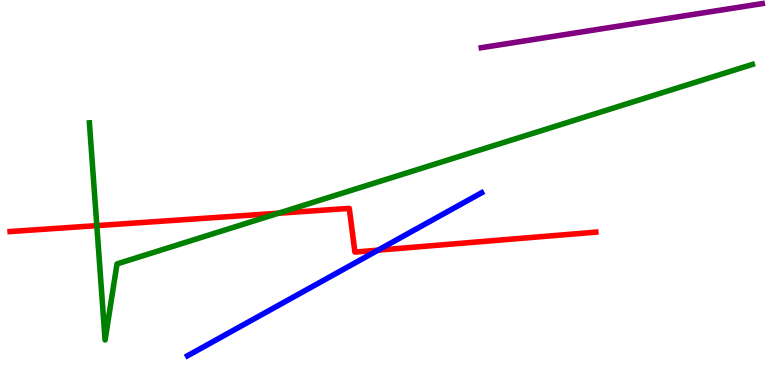[{'lines': ['blue', 'red'], 'intersections': [{'x': 4.88, 'y': 3.5}]}, {'lines': ['green', 'red'], 'intersections': [{'x': 1.25, 'y': 4.14}, {'x': 3.59, 'y': 4.46}]}, {'lines': ['purple', 'red'], 'intersections': []}, {'lines': ['blue', 'green'], 'intersections': []}, {'lines': ['blue', 'purple'], 'intersections': []}, {'lines': ['green', 'purple'], 'intersections': []}]